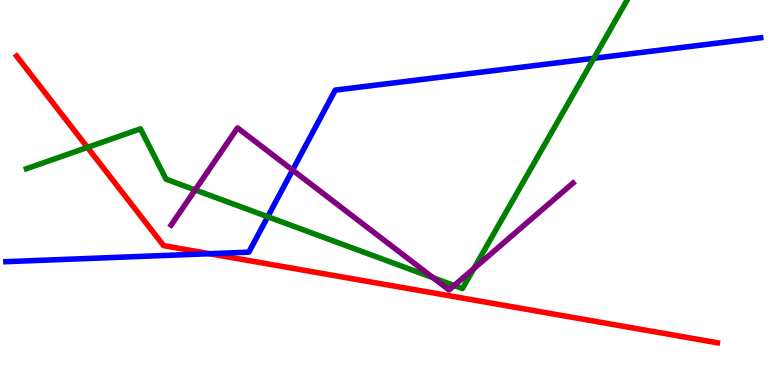[{'lines': ['blue', 'red'], 'intersections': [{'x': 2.7, 'y': 3.41}]}, {'lines': ['green', 'red'], 'intersections': [{'x': 1.13, 'y': 6.17}]}, {'lines': ['purple', 'red'], 'intersections': []}, {'lines': ['blue', 'green'], 'intersections': [{'x': 3.45, 'y': 4.37}, {'x': 7.66, 'y': 8.49}]}, {'lines': ['blue', 'purple'], 'intersections': [{'x': 3.78, 'y': 5.58}]}, {'lines': ['green', 'purple'], 'intersections': [{'x': 2.52, 'y': 5.07}, {'x': 5.59, 'y': 2.79}, {'x': 5.86, 'y': 2.58}, {'x': 6.11, 'y': 3.02}]}]